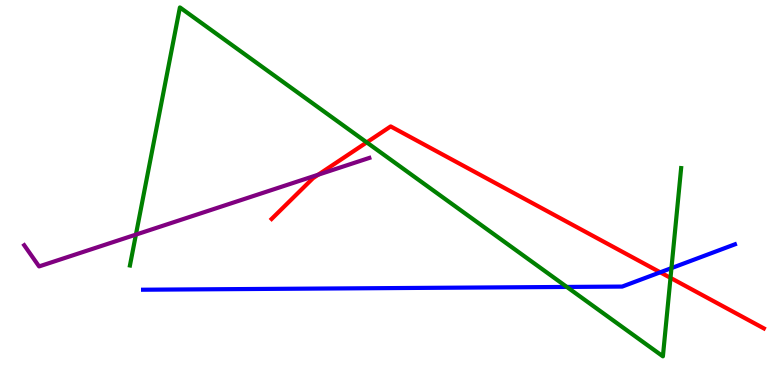[{'lines': ['blue', 'red'], 'intersections': [{'x': 8.52, 'y': 2.93}]}, {'lines': ['green', 'red'], 'intersections': [{'x': 4.73, 'y': 6.3}, {'x': 8.65, 'y': 2.78}]}, {'lines': ['purple', 'red'], 'intersections': [{'x': 4.11, 'y': 5.46}]}, {'lines': ['blue', 'green'], 'intersections': [{'x': 7.31, 'y': 2.55}, {'x': 8.66, 'y': 3.04}]}, {'lines': ['blue', 'purple'], 'intersections': []}, {'lines': ['green', 'purple'], 'intersections': [{'x': 1.75, 'y': 3.91}]}]